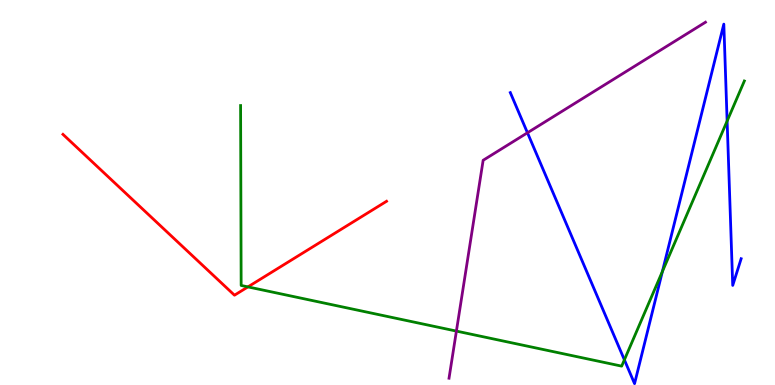[{'lines': ['blue', 'red'], 'intersections': []}, {'lines': ['green', 'red'], 'intersections': [{'x': 3.2, 'y': 2.55}]}, {'lines': ['purple', 'red'], 'intersections': []}, {'lines': ['blue', 'green'], 'intersections': [{'x': 8.06, 'y': 0.654}, {'x': 8.55, 'y': 2.95}, {'x': 9.38, 'y': 6.86}]}, {'lines': ['blue', 'purple'], 'intersections': [{'x': 6.81, 'y': 6.55}]}, {'lines': ['green', 'purple'], 'intersections': [{'x': 5.89, 'y': 1.4}]}]